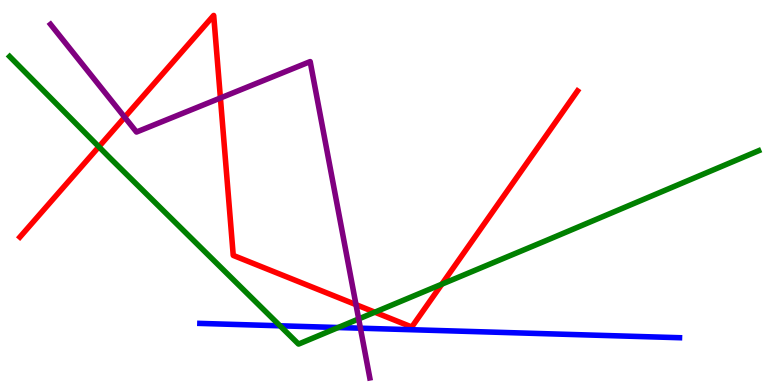[{'lines': ['blue', 'red'], 'intersections': []}, {'lines': ['green', 'red'], 'intersections': [{'x': 1.28, 'y': 6.19}, {'x': 4.84, 'y': 1.89}, {'x': 5.7, 'y': 2.62}]}, {'lines': ['purple', 'red'], 'intersections': [{'x': 1.61, 'y': 6.96}, {'x': 2.84, 'y': 7.45}, {'x': 4.59, 'y': 2.09}]}, {'lines': ['blue', 'green'], 'intersections': [{'x': 3.61, 'y': 1.54}, {'x': 4.36, 'y': 1.49}]}, {'lines': ['blue', 'purple'], 'intersections': [{'x': 4.65, 'y': 1.48}]}, {'lines': ['green', 'purple'], 'intersections': [{'x': 4.63, 'y': 1.72}]}]